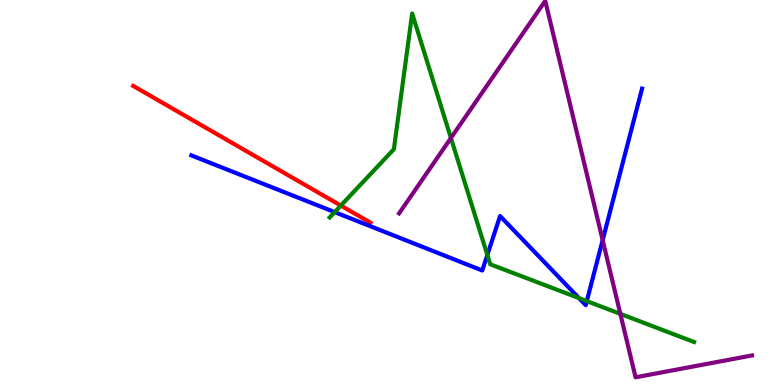[{'lines': ['blue', 'red'], 'intersections': []}, {'lines': ['green', 'red'], 'intersections': [{'x': 4.4, 'y': 4.66}]}, {'lines': ['purple', 'red'], 'intersections': []}, {'lines': ['blue', 'green'], 'intersections': [{'x': 4.32, 'y': 4.49}, {'x': 6.29, 'y': 3.38}, {'x': 7.47, 'y': 2.26}, {'x': 7.57, 'y': 2.18}]}, {'lines': ['blue', 'purple'], 'intersections': [{'x': 7.78, 'y': 3.76}]}, {'lines': ['green', 'purple'], 'intersections': [{'x': 5.82, 'y': 6.42}, {'x': 8.0, 'y': 1.85}]}]